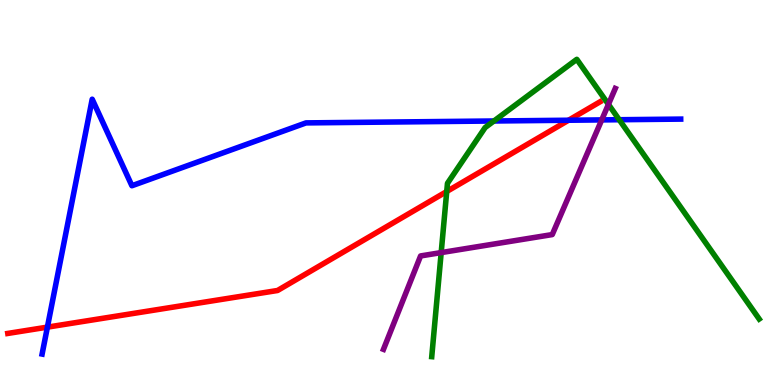[{'lines': ['blue', 'red'], 'intersections': [{'x': 0.612, 'y': 1.5}, {'x': 7.34, 'y': 6.88}]}, {'lines': ['green', 'red'], 'intersections': [{'x': 5.76, 'y': 5.03}]}, {'lines': ['purple', 'red'], 'intersections': []}, {'lines': ['blue', 'green'], 'intersections': [{'x': 6.37, 'y': 6.86}, {'x': 7.99, 'y': 6.89}]}, {'lines': ['blue', 'purple'], 'intersections': [{'x': 7.76, 'y': 6.89}]}, {'lines': ['green', 'purple'], 'intersections': [{'x': 5.69, 'y': 3.44}, {'x': 7.85, 'y': 7.29}]}]